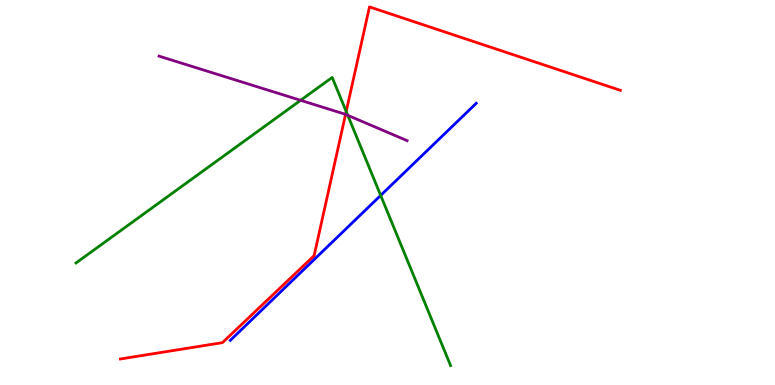[{'lines': ['blue', 'red'], 'intersections': []}, {'lines': ['green', 'red'], 'intersections': [{'x': 4.47, 'y': 7.1}]}, {'lines': ['purple', 'red'], 'intersections': [{'x': 4.46, 'y': 7.03}]}, {'lines': ['blue', 'green'], 'intersections': [{'x': 4.91, 'y': 4.92}]}, {'lines': ['blue', 'purple'], 'intersections': []}, {'lines': ['green', 'purple'], 'intersections': [{'x': 3.88, 'y': 7.39}, {'x': 4.49, 'y': 7.0}]}]